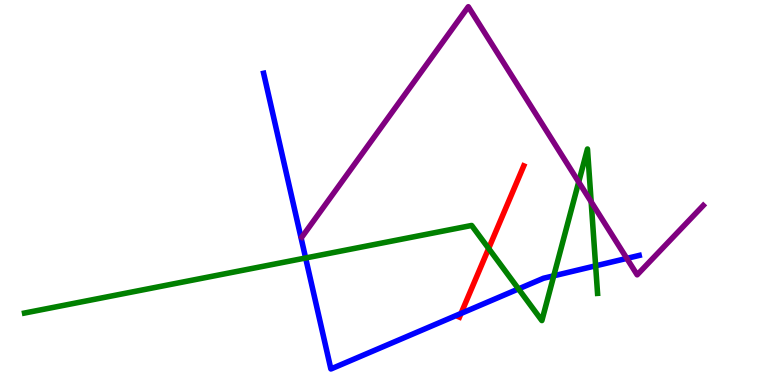[{'lines': ['blue', 'red'], 'intersections': [{'x': 5.95, 'y': 1.86}]}, {'lines': ['green', 'red'], 'intersections': [{'x': 6.31, 'y': 3.55}]}, {'lines': ['purple', 'red'], 'intersections': []}, {'lines': ['blue', 'green'], 'intersections': [{'x': 3.94, 'y': 3.3}, {'x': 6.69, 'y': 2.5}, {'x': 7.15, 'y': 2.84}, {'x': 7.69, 'y': 3.1}]}, {'lines': ['blue', 'purple'], 'intersections': [{'x': 8.09, 'y': 3.29}]}, {'lines': ['green', 'purple'], 'intersections': [{'x': 7.47, 'y': 5.27}, {'x': 7.63, 'y': 4.76}]}]